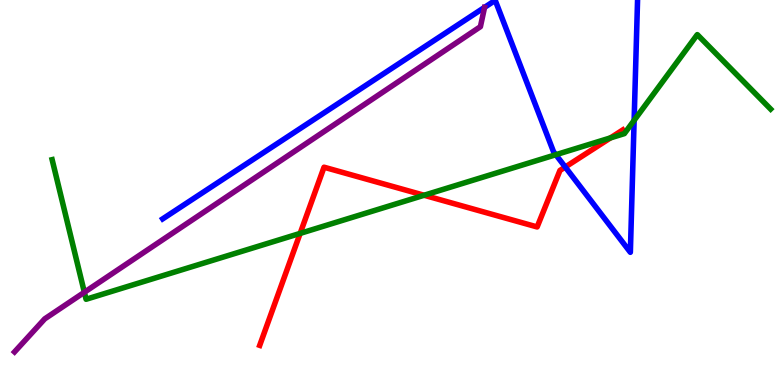[{'lines': ['blue', 'red'], 'intersections': [{'x': 7.29, 'y': 5.66}]}, {'lines': ['green', 'red'], 'intersections': [{'x': 3.87, 'y': 3.94}, {'x': 5.47, 'y': 4.93}, {'x': 7.88, 'y': 6.42}]}, {'lines': ['purple', 'red'], 'intersections': []}, {'lines': ['blue', 'green'], 'intersections': [{'x': 7.17, 'y': 5.98}, {'x': 8.18, 'y': 6.87}]}, {'lines': ['blue', 'purple'], 'intersections': []}, {'lines': ['green', 'purple'], 'intersections': [{'x': 1.09, 'y': 2.41}]}]